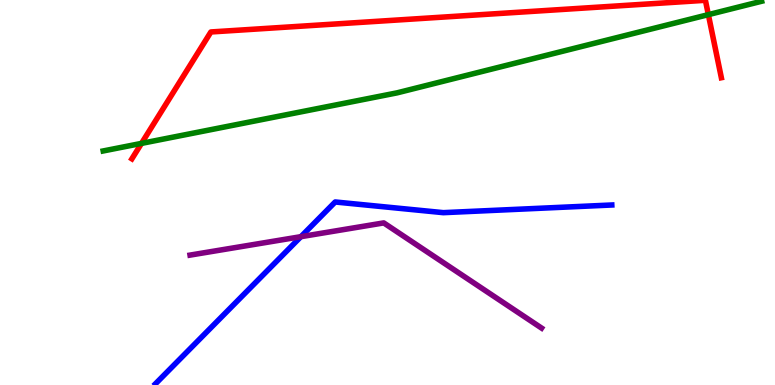[{'lines': ['blue', 'red'], 'intersections': []}, {'lines': ['green', 'red'], 'intersections': [{'x': 1.83, 'y': 6.28}, {'x': 9.14, 'y': 9.62}]}, {'lines': ['purple', 'red'], 'intersections': []}, {'lines': ['blue', 'green'], 'intersections': []}, {'lines': ['blue', 'purple'], 'intersections': [{'x': 3.88, 'y': 3.85}]}, {'lines': ['green', 'purple'], 'intersections': []}]